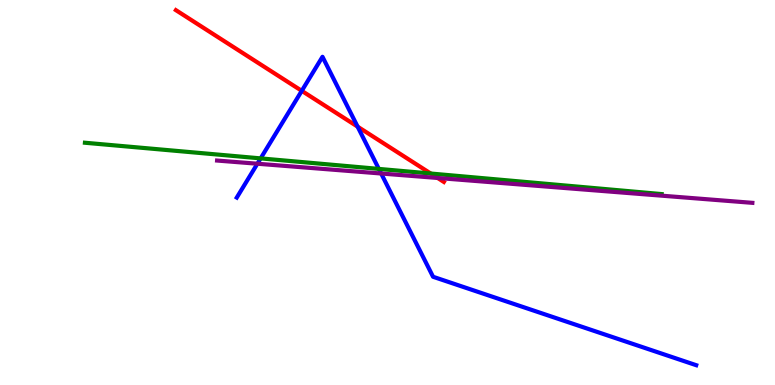[{'lines': ['blue', 'red'], 'intersections': [{'x': 3.89, 'y': 7.64}, {'x': 4.61, 'y': 6.71}]}, {'lines': ['green', 'red'], 'intersections': [{'x': 5.56, 'y': 5.49}]}, {'lines': ['purple', 'red'], 'intersections': [{'x': 5.65, 'y': 5.38}]}, {'lines': ['blue', 'green'], 'intersections': [{'x': 3.36, 'y': 5.89}, {'x': 4.89, 'y': 5.61}]}, {'lines': ['blue', 'purple'], 'intersections': [{'x': 3.32, 'y': 5.75}, {'x': 4.92, 'y': 5.49}]}, {'lines': ['green', 'purple'], 'intersections': []}]